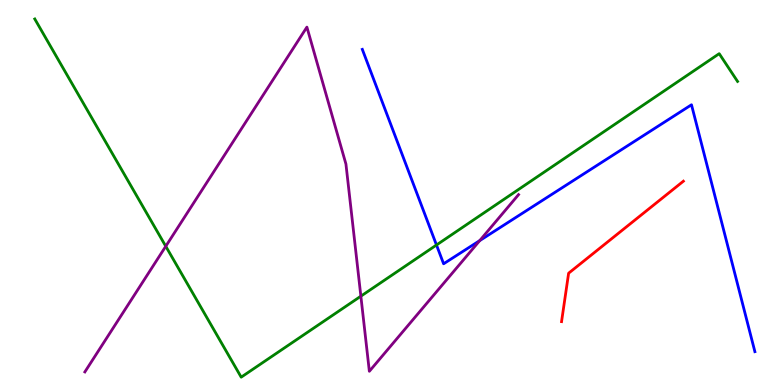[{'lines': ['blue', 'red'], 'intersections': []}, {'lines': ['green', 'red'], 'intersections': []}, {'lines': ['purple', 'red'], 'intersections': []}, {'lines': ['blue', 'green'], 'intersections': [{'x': 5.63, 'y': 3.64}]}, {'lines': ['blue', 'purple'], 'intersections': [{'x': 6.19, 'y': 3.75}]}, {'lines': ['green', 'purple'], 'intersections': [{'x': 2.14, 'y': 3.6}, {'x': 4.66, 'y': 2.31}]}]